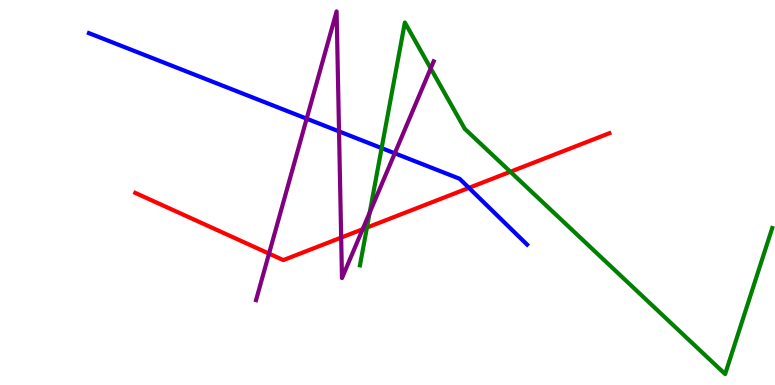[{'lines': ['blue', 'red'], 'intersections': [{'x': 6.05, 'y': 5.12}]}, {'lines': ['green', 'red'], 'intersections': [{'x': 4.73, 'y': 4.09}, {'x': 6.59, 'y': 5.54}]}, {'lines': ['purple', 'red'], 'intersections': [{'x': 3.47, 'y': 3.41}, {'x': 4.4, 'y': 3.83}, {'x': 4.68, 'y': 4.05}]}, {'lines': ['blue', 'green'], 'intersections': [{'x': 4.92, 'y': 6.15}]}, {'lines': ['blue', 'purple'], 'intersections': [{'x': 3.96, 'y': 6.92}, {'x': 4.37, 'y': 6.59}, {'x': 5.09, 'y': 6.02}]}, {'lines': ['green', 'purple'], 'intersections': [{'x': 4.77, 'y': 4.48}, {'x': 5.56, 'y': 8.22}]}]